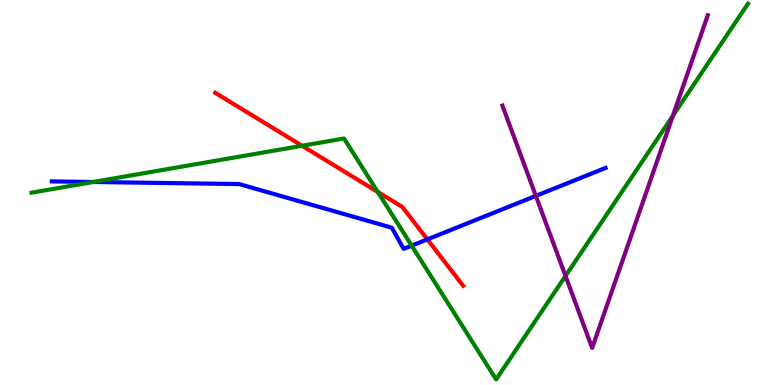[{'lines': ['blue', 'red'], 'intersections': [{'x': 5.51, 'y': 3.78}]}, {'lines': ['green', 'red'], 'intersections': [{'x': 3.9, 'y': 6.21}, {'x': 4.87, 'y': 5.01}]}, {'lines': ['purple', 'red'], 'intersections': []}, {'lines': ['blue', 'green'], 'intersections': [{'x': 1.2, 'y': 5.27}, {'x': 5.31, 'y': 3.62}]}, {'lines': ['blue', 'purple'], 'intersections': [{'x': 6.91, 'y': 4.91}]}, {'lines': ['green', 'purple'], 'intersections': [{'x': 7.3, 'y': 2.83}, {'x': 8.68, 'y': 6.99}]}]